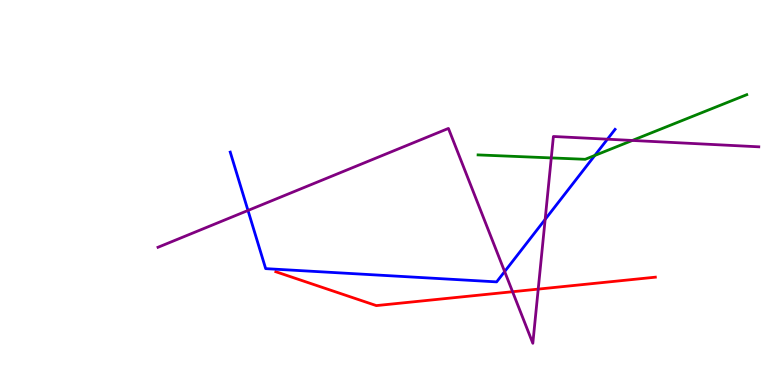[{'lines': ['blue', 'red'], 'intersections': []}, {'lines': ['green', 'red'], 'intersections': []}, {'lines': ['purple', 'red'], 'intersections': [{'x': 6.61, 'y': 2.42}, {'x': 6.94, 'y': 2.49}]}, {'lines': ['blue', 'green'], 'intersections': [{'x': 7.67, 'y': 5.96}]}, {'lines': ['blue', 'purple'], 'intersections': [{'x': 3.2, 'y': 4.53}, {'x': 6.51, 'y': 2.95}, {'x': 7.03, 'y': 4.3}, {'x': 7.84, 'y': 6.38}]}, {'lines': ['green', 'purple'], 'intersections': [{'x': 7.11, 'y': 5.9}, {'x': 8.16, 'y': 6.35}]}]